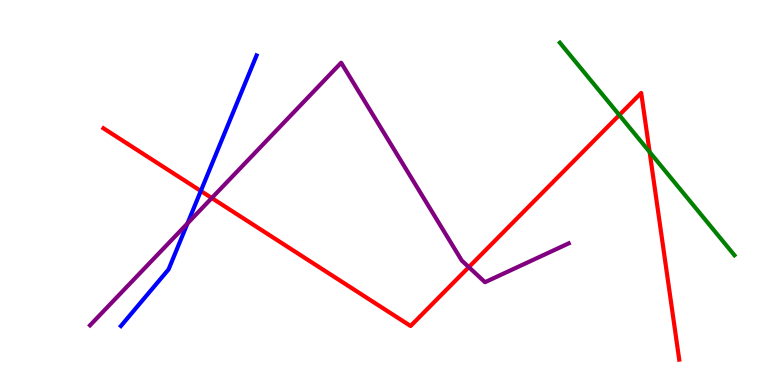[{'lines': ['blue', 'red'], 'intersections': [{'x': 2.59, 'y': 5.04}]}, {'lines': ['green', 'red'], 'intersections': [{'x': 7.99, 'y': 7.01}, {'x': 8.38, 'y': 6.05}]}, {'lines': ['purple', 'red'], 'intersections': [{'x': 2.73, 'y': 4.86}, {'x': 6.05, 'y': 3.06}]}, {'lines': ['blue', 'green'], 'intersections': []}, {'lines': ['blue', 'purple'], 'intersections': [{'x': 2.42, 'y': 4.2}]}, {'lines': ['green', 'purple'], 'intersections': []}]